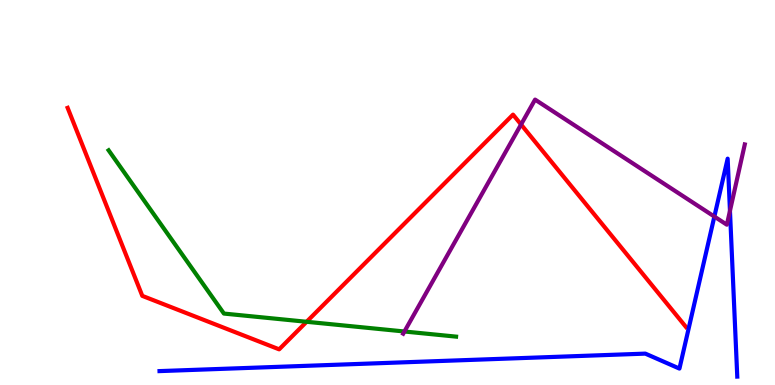[{'lines': ['blue', 'red'], 'intersections': []}, {'lines': ['green', 'red'], 'intersections': [{'x': 3.96, 'y': 1.64}]}, {'lines': ['purple', 'red'], 'intersections': [{'x': 6.72, 'y': 6.77}]}, {'lines': ['blue', 'green'], 'intersections': []}, {'lines': ['blue', 'purple'], 'intersections': [{'x': 9.22, 'y': 4.38}, {'x': 9.42, 'y': 4.52}]}, {'lines': ['green', 'purple'], 'intersections': [{'x': 5.22, 'y': 1.39}]}]